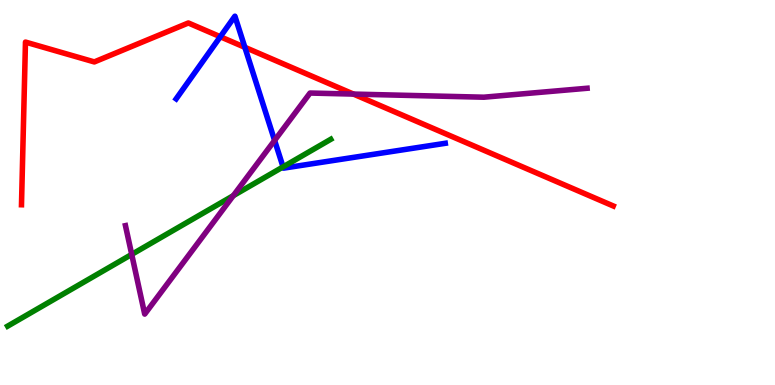[{'lines': ['blue', 'red'], 'intersections': [{'x': 2.84, 'y': 9.05}, {'x': 3.16, 'y': 8.77}]}, {'lines': ['green', 'red'], 'intersections': []}, {'lines': ['purple', 'red'], 'intersections': [{'x': 4.56, 'y': 7.56}]}, {'lines': ['blue', 'green'], 'intersections': [{'x': 3.65, 'y': 5.67}]}, {'lines': ['blue', 'purple'], 'intersections': [{'x': 3.54, 'y': 6.35}]}, {'lines': ['green', 'purple'], 'intersections': [{'x': 1.7, 'y': 3.39}, {'x': 3.01, 'y': 4.92}]}]